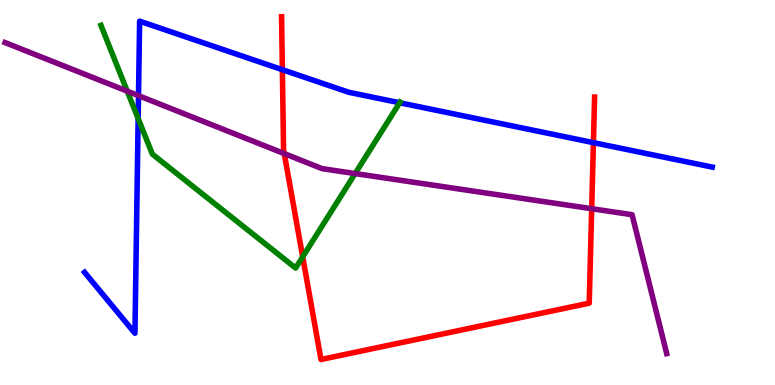[{'lines': ['blue', 'red'], 'intersections': [{'x': 3.64, 'y': 8.19}, {'x': 7.66, 'y': 6.3}]}, {'lines': ['green', 'red'], 'intersections': [{'x': 3.91, 'y': 3.33}]}, {'lines': ['purple', 'red'], 'intersections': [{'x': 3.67, 'y': 6.01}, {'x': 7.63, 'y': 4.58}]}, {'lines': ['blue', 'green'], 'intersections': [{'x': 1.78, 'y': 6.92}, {'x': 5.16, 'y': 7.33}]}, {'lines': ['blue', 'purple'], 'intersections': [{'x': 1.79, 'y': 7.52}]}, {'lines': ['green', 'purple'], 'intersections': [{'x': 1.64, 'y': 7.63}, {'x': 4.58, 'y': 5.49}]}]